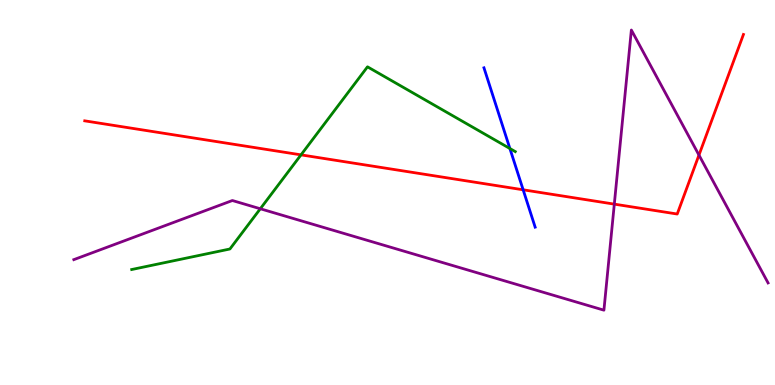[{'lines': ['blue', 'red'], 'intersections': [{'x': 6.75, 'y': 5.07}]}, {'lines': ['green', 'red'], 'intersections': [{'x': 3.88, 'y': 5.98}]}, {'lines': ['purple', 'red'], 'intersections': [{'x': 7.93, 'y': 4.7}, {'x': 9.02, 'y': 5.97}]}, {'lines': ['blue', 'green'], 'intersections': [{'x': 6.58, 'y': 6.14}]}, {'lines': ['blue', 'purple'], 'intersections': []}, {'lines': ['green', 'purple'], 'intersections': [{'x': 3.36, 'y': 4.58}]}]